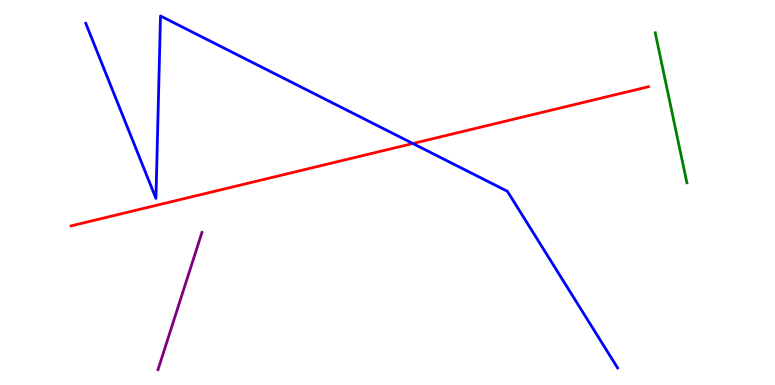[{'lines': ['blue', 'red'], 'intersections': [{'x': 5.33, 'y': 6.27}]}, {'lines': ['green', 'red'], 'intersections': []}, {'lines': ['purple', 'red'], 'intersections': []}, {'lines': ['blue', 'green'], 'intersections': []}, {'lines': ['blue', 'purple'], 'intersections': []}, {'lines': ['green', 'purple'], 'intersections': []}]